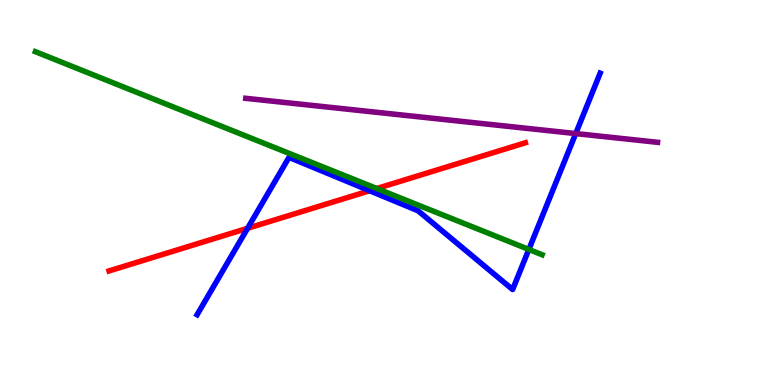[{'lines': ['blue', 'red'], 'intersections': [{'x': 3.19, 'y': 4.07}, {'x': 4.77, 'y': 5.05}]}, {'lines': ['green', 'red'], 'intersections': [{'x': 4.86, 'y': 5.1}]}, {'lines': ['purple', 'red'], 'intersections': []}, {'lines': ['blue', 'green'], 'intersections': [{'x': 6.82, 'y': 3.52}]}, {'lines': ['blue', 'purple'], 'intersections': [{'x': 7.43, 'y': 6.53}]}, {'lines': ['green', 'purple'], 'intersections': []}]